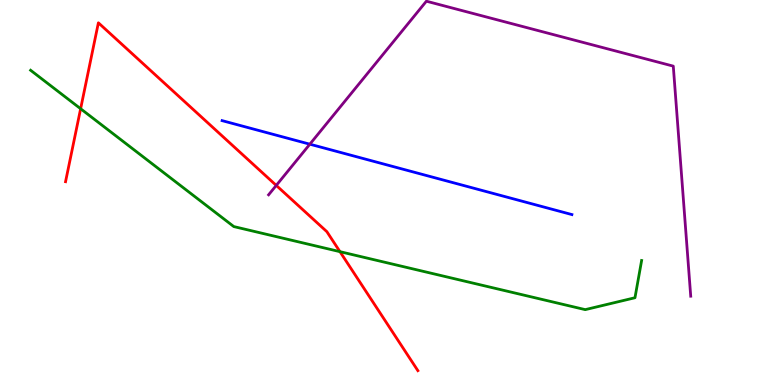[{'lines': ['blue', 'red'], 'intersections': []}, {'lines': ['green', 'red'], 'intersections': [{'x': 1.04, 'y': 7.18}, {'x': 4.39, 'y': 3.46}]}, {'lines': ['purple', 'red'], 'intersections': [{'x': 3.56, 'y': 5.18}]}, {'lines': ['blue', 'green'], 'intersections': []}, {'lines': ['blue', 'purple'], 'intersections': [{'x': 4.0, 'y': 6.25}]}, {'lines': ['green', 'purple'], 'intersections': []}]